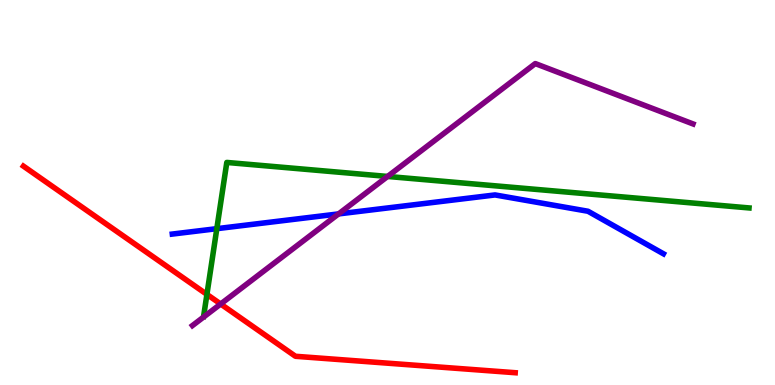[{'lines': ['blue', 'red'], 'intersections': []}, {'lines': ['green', 'red'], 'intersections': [{'x': 2.67, 'y': 2.35}]}, {'lines': ['purple', 'red'], 'intersections': [{'x': 2.85, 'y': 2.1}]}, {'lines': ['blue', 'green'], 'intersections': [{'x': 2.8, 'y': 4.06}]}, {'lines': ['blue', 'purple'], 'intersections': [{'x': 4.37, 'y': 4.44}]}, {'lines': ['green', 'purple'], 'intersections': [{'x': 5.0, 'y': 5.42}]}]